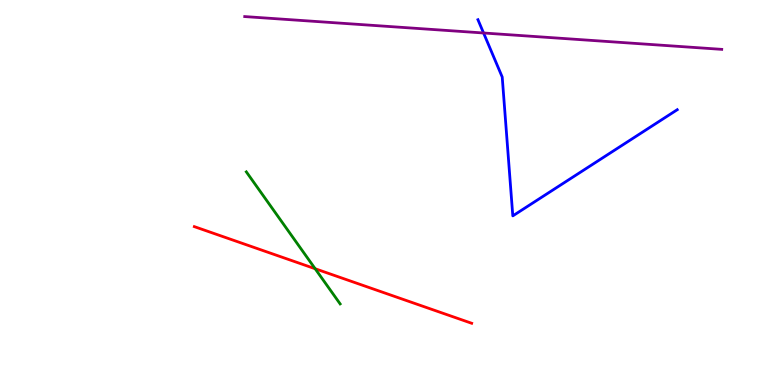[{'lines': ['blue', 'red'], 'intersections': []}, {'lines': ['green', 'red'], 'intersections': [{'x': 4.07, 'y': 3.02}]}, {'lines': ['purple', 'red'], 'intersections': []}, {'lines': ['blue', 'green'], 'intersections': []}, {'lines': ['blue', 'purple'], 'intersections': [{'x': 6.24, 'y': 9.14}]}, {'lines': ['green', 'purple'], 'intersections': []}]